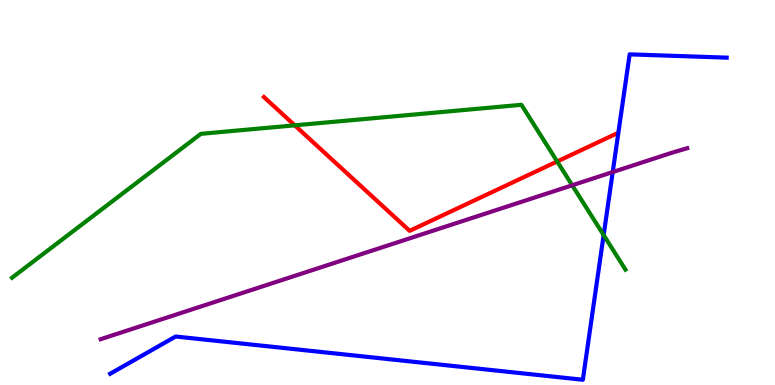[{'lines': ['blue', 'red'], 'intersections': []}, {'lines': ['green', 'red'], 'intersections': [{'x': 3.8, 'y': 6.74}, {'x': 7.19, 'y': 5.81}]}, {'lines': ['purple', 'red'], 'intersections': []}, {'lines': ['blue', 'green'], 'intersections': [{'x': 7.79, 'y': 3.89}]}, {'lines': ['blue', 'purple'], 'intersections': [{'x': 7.91, 'y': 5.53}]}, {'lines': ['green', 'purple'], 'intersections': [{'x': 7.38, 'y': 5.19}]}]